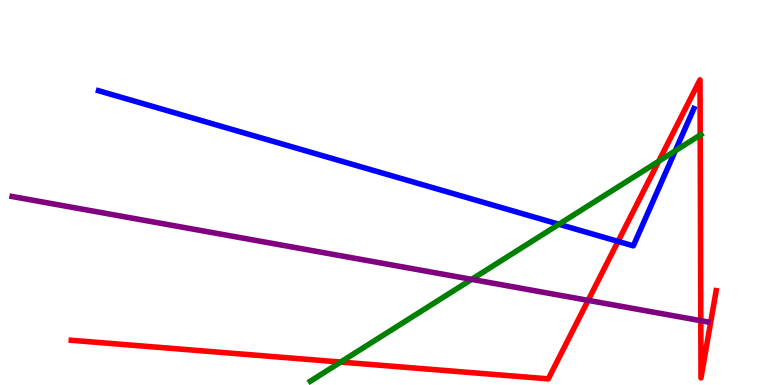[{'lines': ['blue', 'red'], 'intersections': [{'x': 7.97, 'y': 3.73}]}, {'lines': ['green', 'red'], 'intersections': [{'x': 4.4, 'y': 0.596}, {'x': 8.5, 'y': 5.81}, {'x': 9.03, 'y': 6.49}]}, {'lines': ['purple', 'red'], 'intersections': [{'x': 7.59, 'y': 2.2}, {'x': 9.04, 'y': 1.67}]}, {'lines': ['blue', 'green'], 'intersections': [{'x': 7.21, 'y': 4.18}, {'x': 8.71, 'y': 6.08}]}, {'lines': ['blue', 'purple'], 'intersections': []}, {'lines': ['green', 'purple'], 'intersections': [{'x': 6.09, 'y': 2.74}]}]